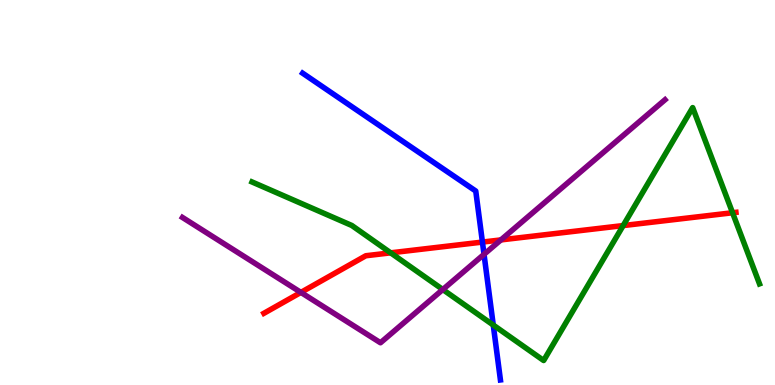[{'lines': ['blue', 'red'], 'intersections': [{'x': 6.22, 'y': 3.71}]}, {'lines': ['green', 'red'], 'intersections': [{'x': 5.04, 'y': 3.43}, {'x': 8.04, 'y': 4.14}, {'x': 9.45, 'y': 4.47}]}, {'lines': ['purple', 'red'], 'intersections': [{'x': 3.88, 'y': 2.41}, {'x': 6.46, 'y': 3.77}]}, {'lines': ['blue', 'green'], 'intersections': [{'x': 6.36, 'y': 1.56}]}, {'lines': ['blue', 'purple'], 'intersections': [{'x': 6.25, 'y': 3.39}]}, {'lines': ['green', 'purple'], 'intersections': [{'x': 5.71, 'y': 2.48}]}]